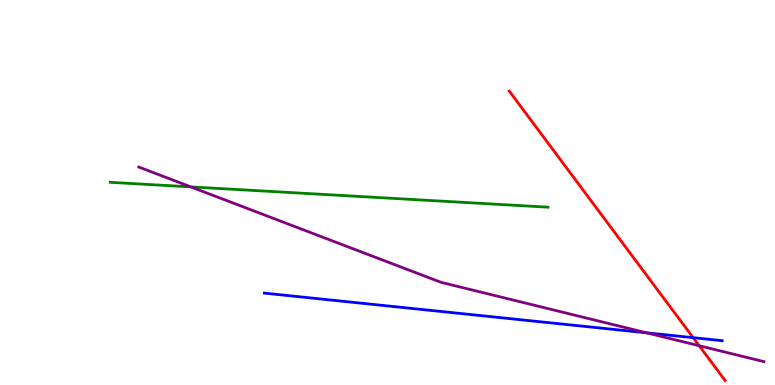[{'lines': ['blue', 'red'], 'intersections': [{'x': 8.94, 'y': 1.23}]}, {'lines': ['green', 'red'], 'intersections': []}, {'lines': ['purple', 'red'], 'intersections': [{'x': 9.02, 'y': 1.02}]}, {'lines': ['blue', 'green'], 'intersections': []}, {'lines': ['blue', 'purple'], 'intersections': [{'x': 8.34, 'y': 1.35}]}, {'lines': ['green', 'purple'], 'intersections': [{'x': 2.46, 'y': 5.15}]}]